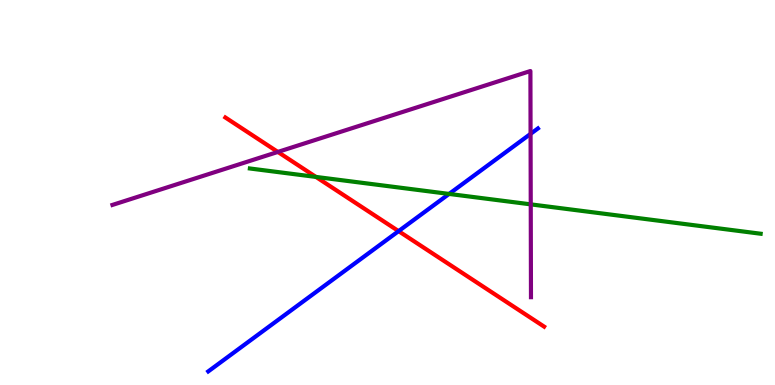[{'lines': ['blue', 'red'], 'intersections': [{'x': 5.14, 'y': 4.0}]}, {'lines': ['green', 'red'], 'intersections': [{'x': 4.08, 'y': 5.4}]}, {'lines': ['purple', 'red'], 'intersections': [{'x': 3.59, 'y': 6.05}]}, {'lines': ['blue', 'green'], 'intersections': [{'x': 5.79, 'y': 4.96}]}, {'lines': ['blue', 'purple'], 'intersections': [{'x': 6.85, 'y': 6.52}]}, {'lines': ['green', 'purple'], 'intersections': [{'x': 6.85, 'y': 4.69}]}]